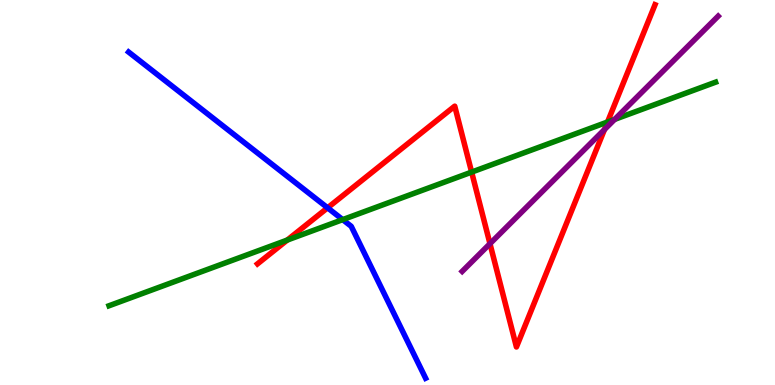[{'lines': ['blue', 'red'], 'intersections': [{'x': 4.23, 'y': 4.6}]}, {'lines': ['green', 'red'], 'intersections': [{'x': 3.71, 'y': 3.76}, {'x': 6.09, 'y': 5.53}, {'x': 7.84, 'y': 6.83}]}, {'lines': ['purple', 'red'], 'intersections': [{'x': 6.32, 'y': 3.67}, {'x': 7.8, 'y': 6.64}]}, {'lines': ['blue', 'green'], 'intersections': [{'x': 4.42, 'y': 4.3}]}, {'lines': ['blue', 'purple'], 'intersections': []}, {'lines': ['green', 'purple'], 'intersections': [{'x': 7.93, 'y': 6.9}]}]